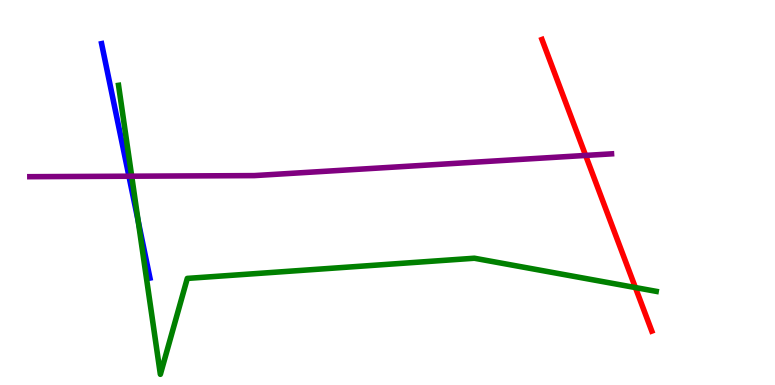[{'lines': ['blue', 'red'], 'intersections': []}, {'lines': ['green', 'red'], 'intersections': [{'x': 8.2, 'y': 2.53}]}, {'lines': ['purple', 'red'], 'intersections': [{'x': 7.56, 'y': 5.96}]}, {'lines': ['blue', 'green'], 'intersections': [{'x': 1.78, 'y': 4.26}]}, {'lines': ['blue', 'purple'], 'intersections': [{'x': 1.66, 'y': 5.42}]}, {'lines': ['green', 'purple'], 'intersections': [{'x': 1.7, 'y': 5.42}]}]